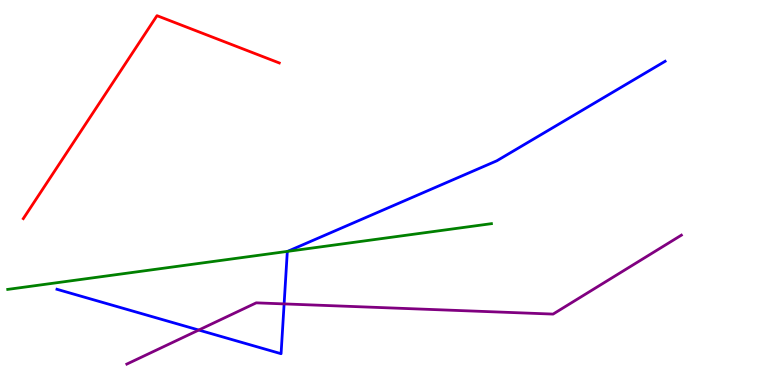[{'lines': ['blue', 'red'], 'intersections': []}, {'lines': ['green', 'red'], 'intersections': []}, {'lines': ['purple', 'red'], 'intersections': []}, {'lines': ['blue', 'green'], 'intersections': [{'x': 3.71, 'y': 3.47}]}, {'lines': ['blue', 'purple'], 'intersections': [{'x': 2.56, 'y': 1.43}, {'x': 3.67, 'y': 2.11}]}, {'lines': ['green', 'purple'], 'intersections': []}]